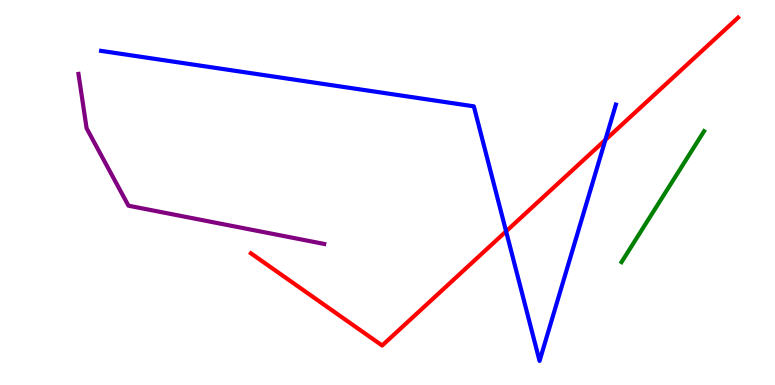[{'lines': ['blue', 'red'], 'intersections': [{'x': 6.53, 'y': 3.99}, {'x': 7.81, 'y': 6.37}]}, {'lines': ['green', 'red'], 'intersections': []}, {'lines': ['purple', 'red'], 'intersections': []}, {'lines': ['blue', 'green'], 'intersections': []}, {'lines': ['blue', 'purple'], 'intersections': []}, {'lines': ['green', 'purple'], 'intersections': []}]